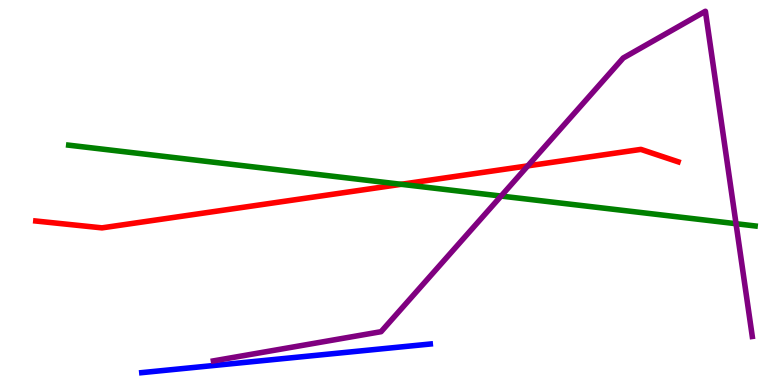[{'lines': ['blue', 'red'], 'intersections': []}, {'lines': ['green', 'red'], 'intersections': [{'x': 5.18, 'y': 5.21}]}, {'lines': ['purple', 'red'], 'intersections': [{'x': 6.81, 'y': 5.69}]}, {'lines': ['blue', 'green'], 'intersections': []}, {'lines': ['blue', 'purple'], 'intersections': []}, {'lines': ['green', 'purple'], 'intersections': [{'x': 6.47, 'y': 4.91}, {'x': 9.5, 'y': 4.19}]}]